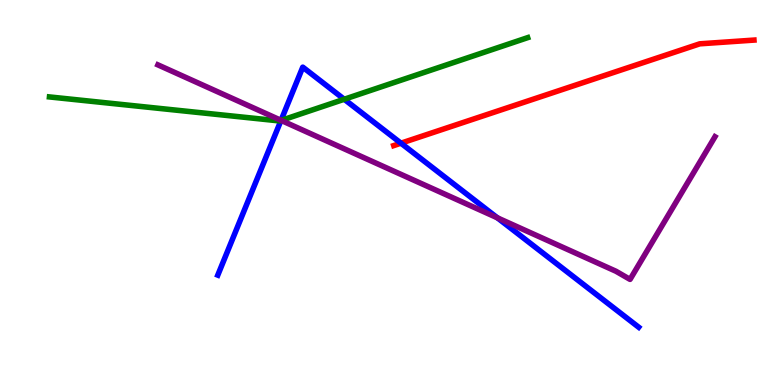[{'lines': ['blue', 'red'], 'intersections': [{'x': 5.17, 'y': 6.28}]}, {'lines': ['green', 'red'], 'intersections': []}, {'lines': ['purple', 'red'], 'intersections': []}, {'lines': ['blue', 'green'], 'intersections': [{'x': 3.63, 'y': 6.87}, {'x': 4.44, 'y': 7.42}]}, {'lines': ['blue', 'purple'], 'intersections': [{'x': 3.63, 'y': 6.87}, {'x': 6.42, 'y': 4.34}]}, {'lines': ['green', 'purple'], 'intersections': [{'x': 3.63, 'y': 6.87}]}]